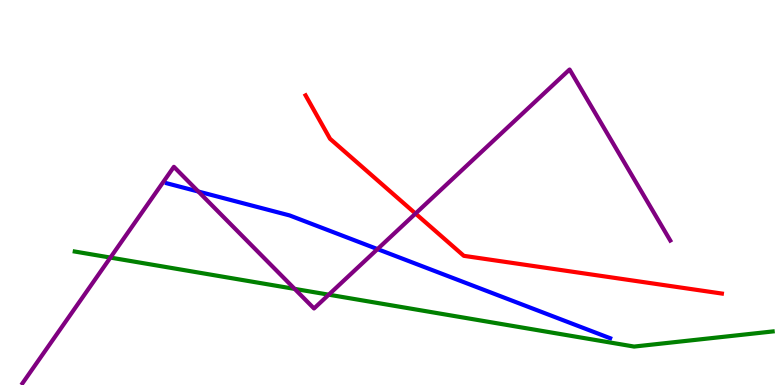[{'lines': ['blue', 'red'], 'intersections': []}, {'lines': ['green', 'red'], 'intersections': []}, {'lines': ['purple', 'red'], 'intersections': [{'x': 5.36, 'y': 4.45}]}, {'lines': ['blue', 'green'], 'intersections': []}, {'lines': ['blue', 'purple'], 'intersections': [{'x': 2.56, 'y': 5.03}, {'x': 4.87, 'y': 3.53}]}, {'lines': ['green', 'purple'], 'intersections': [{'x': 1.42, 'y': 3.31}, {'x': 3.8, 'y': 2.5}, {'x': 4.24, 'y': 2.35}]}]